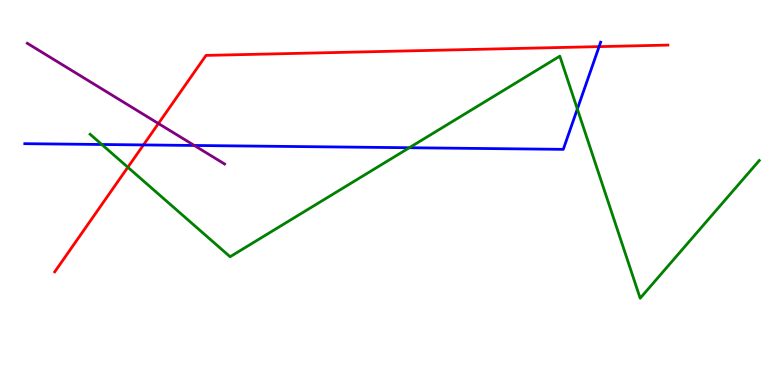[{'lines': ['blue', 'red'], 'intersections': [{'x': 1.85, 'y': 6.24}, {'x': 7.73, 'y': 8.79}]}, {'lines': ['green', 'red'], 'intersections': [{'x': 1.65, 'y': 5.66}]}, {'lines': ['purple', 'red'], 'intersections': [{'x': 2.04, 'y': 6.79}]}, {'lines': ['blue', 'green'], 'intersections': [{'x': 1.31, 'y': 6.25}, {'x': 5.28, 'y': 6.16}, {'x': 7.45, 'y': 7.17}]}, {'lines': ['blue', 'purple'], 'intersections': [{'x': 2.51, 'y': 6.22}]}, {'lines': ['green', 'purple'], 'intersections': []}]